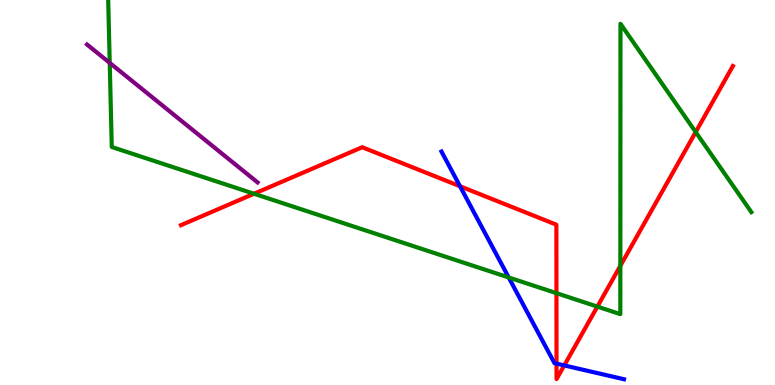[{'lines': ['blue', 'red'], 'intersections': [{'x': 5.94, 'y': 5.16}, {'x': 7.18, 'y': 0.555}, {'x': 7.28, 'y': 0.508}]}, {'lines': ['green', 'red'], 'intersections': [{'x': 3.28, 'y': 4.97}, {'x': 7.18, 'y': 2.39}, {'x': 7.71, 'y': 2.04}, {'x': 8.0, 'y': 3.1}, {'x': 8.98, 'y': 6.57}]}, {'lines': ['purple', 'red'], 'intersections': []}, {'lines': ['blue', 'green'], 'intersections': [{'x': 6.56, 'y': 2.79}]}, {'lines': ['blue', 'purple'], 'intersections': []}, {'lines': ['green', 'purple'], 'intersections': [{'x': 1.42, 'y': 8.37}]}]